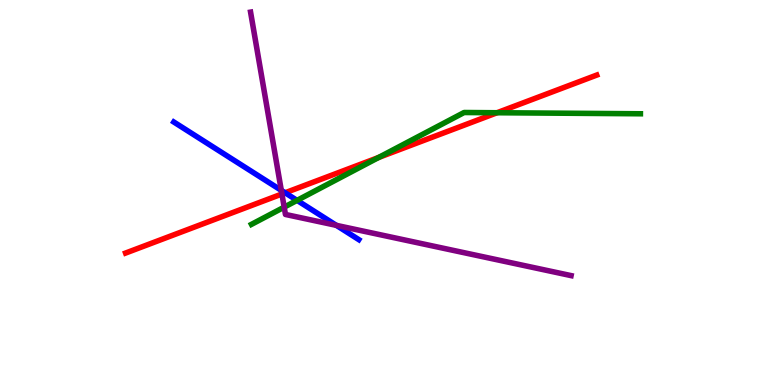[{'lines': ['blue', 'red'], 'intersections': [{'x': 3.68, 'y': 4.99}]}, {'lines': ['green', 'red'], 'intersections': [{'x': 4.89, 'y': 5.91}, {'x': 6.41, 'y': 7.07}]}, {'lines': ['purple', 'red'], 'intersections': [{'x': 3.64, 'y': 4.96}]}, {'lines': ['blue', 'green'], 'intersections': [{'x': 3.83, 'y': 4.8}]}, {'lines': ['blue', 'purple'], 'intersections': [{'x': 3.63, 'y': 5.06}, {'x': 4.34, 'y': 4.15}]}, {'lines': ['green', 'purple'], 'intersections': [{'x': 3.67, 'y': 4.62}]}]